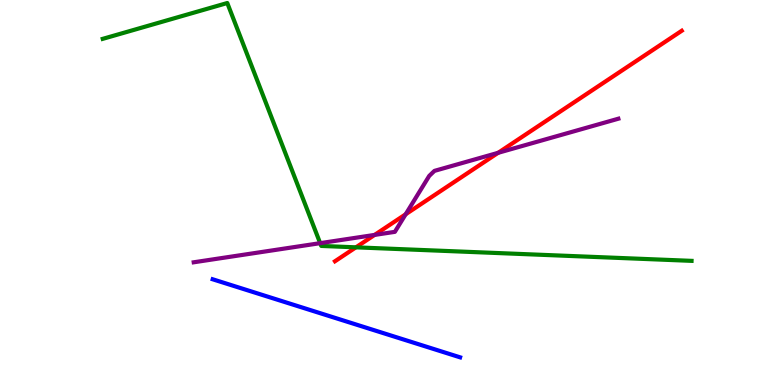[{'lines': ['blue', 'red'], 'intersections': []}, {'lines': ['green', 'red'], 'intersections': [{'x': 4.59, 'y': 3.58}]}, {'lines': ['purple', 'red'], 'intersections': [{'x': 4.83, 'y': 3.9}, {'x': 5.23, 'y': 4.43}, {'x': 6.43, 'y': 6.03}]}, {'lines': ['blue', 'green'], 'intersections': []}, {'lines': ['blue', 'purple'], 'intersections': []}, {'lines': ['green', 'purple'], 'intersections': [{'x': 4.13, 'y': 3.68}]}]